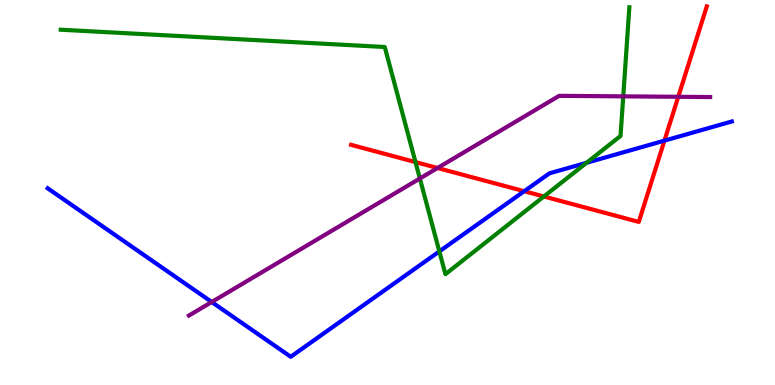[{'lines': ['blue', 'red'], 'intersections': [{'x': 6.76, 'y': 5.03}, {'x': 8.57, 'y': 6.35}]}, {'lines': ['green', 'red'], 'intersections': [{'x': 5.36, 'y': 5.79}, {'x': 7.02, 'y': 4.9}]}, {'lines': ['purple', 'red'], 'intersections': [{'x': 5.65, 'y': 5.64}, {'x': 8.75, 'y': 7.49}]}, {'lines': ['blue', 'green'], 'intersections': [{'x': 5.67, 'y': 3.47}, {'x': 7.57, 'y': 5.77}]}, {'lines': ['blue', 'purple'], 'intersections': [{'x': 2.73, 'y': 2.16}]}, {'lines': ['green', 'purple'], 'intersections': [{'x': 5.42, 'y': 5.36}, {'x': 8.04, 'y': 7.5}]}]